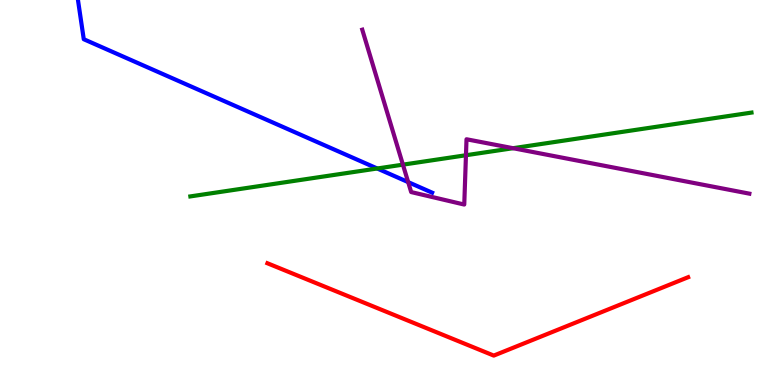[{'lines': ['blue', 'red'], 'intersections': []}, {'lines': ['green', 'red'], 'intersections': []}, {'lines': ['purple', 'red'], 'intersections': []}, {'lines': ['blue', 'green'], 'intersections': [{'x': 4.87, 'y': 5.62}]}, {'lines': ['blue', 'purple'], 'intersections': [{'x': 5.27, 'y': 5.27}]}, {'lines': ['green', 'purple'], 'intersections': [{'x': 5.2, 'y': 5.72}, {'x': 6.01, 'y': 5.97}, {'x': 6.62, 'y': 6.15}]}]